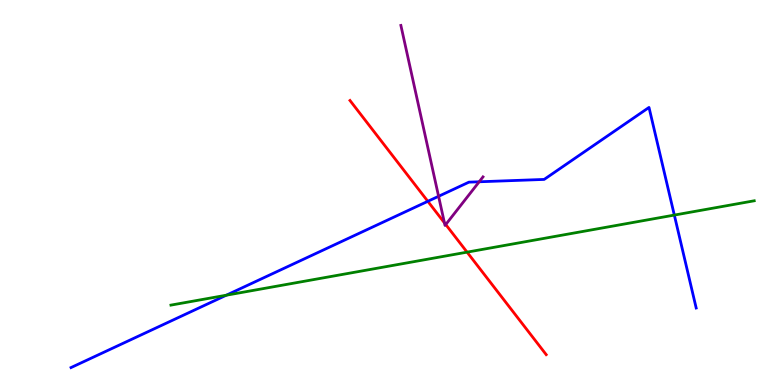[{'lines': ['blue', 'red'], 'intersections': [{'x': 5.52, 'y': 4.77}]}, {'lines': ['green', 'red'], 'intersections': [{'x': 6.03, 'y': 3.45}]}, {'lines': ['purple', 'red'], 'intersections': [{'x': 5.73, 'y': 4.21}, {'x': 5.75, 'y': 4.17}]}, {'lines': ['blue', 'green'], 'intersections': [{'x': 2.92, 'y': 2.33}, {'x': 8.7, 'y': 4.41}]}, {'lines': ['blue', 'purple'], 'intersections': [{'x': 5.66, 'y': 4.9}, {'x': 6.18, 'y': 5.28}]}, {'lines': ['green', 'purple'], 'intersections': []}]